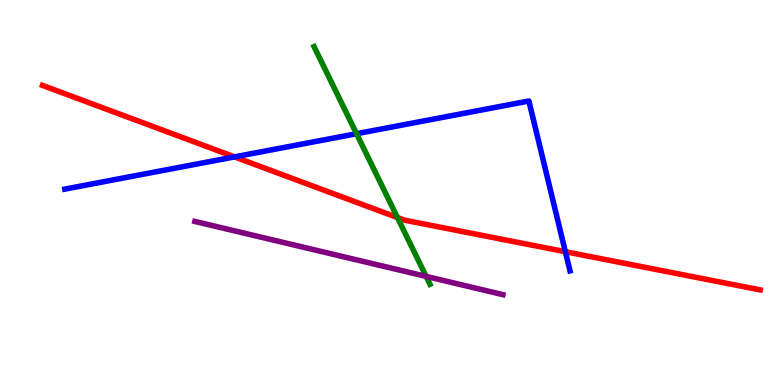[{'lines': ['blue', 'red'], 'intersections': [{'x': 3.03, 'y': 5.93}, {'x': 7.29, 'y': 3.46}]}, {'lines': ['green', 'red'], 'intersections': [{'x': 5.13, 'y': 4.35}]}, {'lines': ['purple', 'red'], 'intersections': []}, {'lines': ['blue', 'green'], 'intersections': [{'x': 4.6, 'y': 6.53}]}, {'lines': ['blue', 'purple'], 'intersections': []}, {'lines': ['green', 'purple'], 'intersections': [{'x': 5.5, 'y': 2.82}]}]